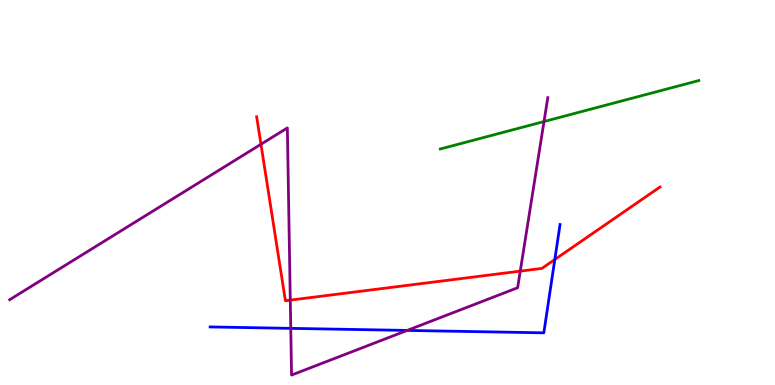[{'lines': ['blue', 'red'], 'intersections': [{'x': 7.16, 'y': 3.26}]}, {'lines': ['green', 'red'], 'intersections': []}, {'lines': ['purple', 'red'], 'intersections': [{'x': 3.37, 'y': 6.25}, {'x': 3.75, 'y': 2.2}, {'x': 6.71, 'y': 2.96}]}, {'lines': ['blue', 'green'], 'intersections': []}, {'lines': ['blue', 'purple'], 'intersections': [{'x': 3.75, 'y': 1.47}, {'x': 5.25, 'y': 1.42}]}, {'lines': ['green', 'purple'], 'intersections': [{'x': 7.02, 'y': 6.84}]}]